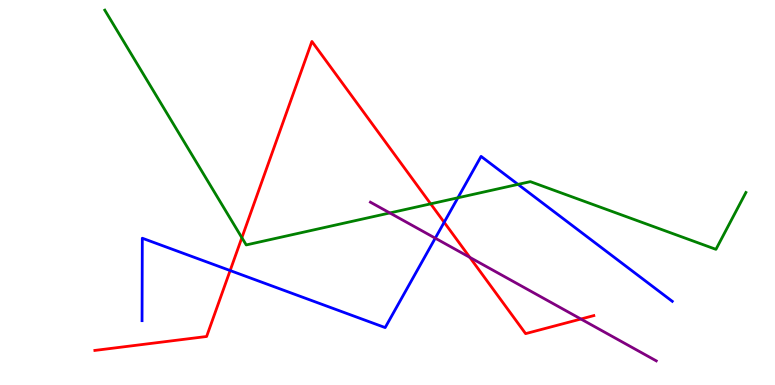[{'lines': ['blue', 'red'], 'intersections': [{'x': 2.97, 'y': 2.97}, {'x': 5.73, 'y': 4.23}]}, {'lines': ['green', 'red'], 'intersections': [{'x': 3.12, 'y': 3.83}, {'x': 5.56, 'y': 4.71}]}, {'lines': ['purple', 'red'], 'intersections': [{'x': 6.06, 'y': 3.32}, {'x': 7.5, 'y': 1.71}]}, {'lines': ['blue', 'green'], 'intersections': [{'x': 5.91, 'y': 4.86}, {'x': 6.68, 'y': 5.21}]}, {'lines': ['blue', 'purple'], 'intersections': [{'x': 5.62, 'y': 3.81}]}, {'lines': ['green', 'purple'], 'intersections': [{'x': 5.03, 'y': 4.47}]}]